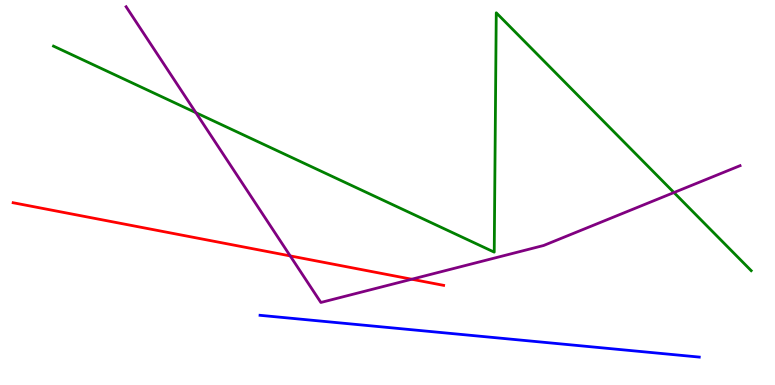[{'lines': ['blue', 'red'], 'intersections': []}, {'lines': ['green', 'red'], 'intersections': []}, {'lines': ['purple', 'red'], 'intersections': [{'x': 3.74, 'y': 3.35}, {'x': 5.31, 'y': 2.75}]}, {'lines': ['blue', 'green'], 'intersections': []}, {'lines': ['blue', 'purple'], 'intersections': []}, {'lines': ['green', 'purple'], 'intersections': [{'x': 2.53, 'y': 7.07}, {'x': 8.7, 'y': 5.0}]}]